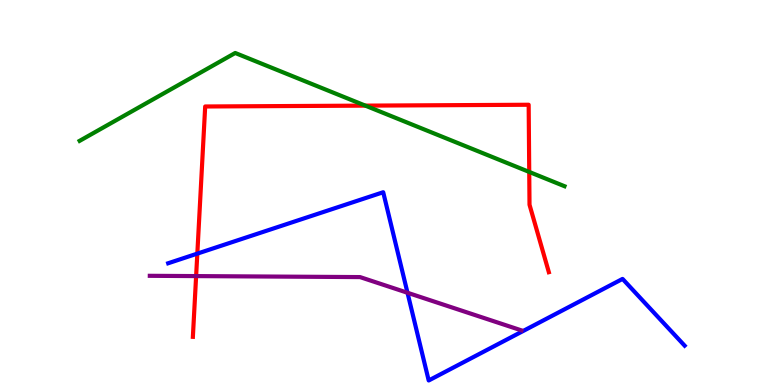[{'lines': ['blue', 'red'], 'intersections': [{'x': 2.55, 'y': 3.41}]}, {'lines': ['green', 'red'], 'intersections': [{'x': 4.71, 'y': 7.26}, {'x': 6.83, 'y': 5.53}]}, {'lines': ['purple', 'red'], 'intersections': [{'x': 2.53, 'y': 2.83}]}, {'lines': ['blue', 'green'], 'intersections': []}, {'lines': ['blue', 'purple'], 'intersections': [{'x': 5.26, 'y': 2.4}]}, {'lines': ['green', 'purple'], 'intersections': []}]